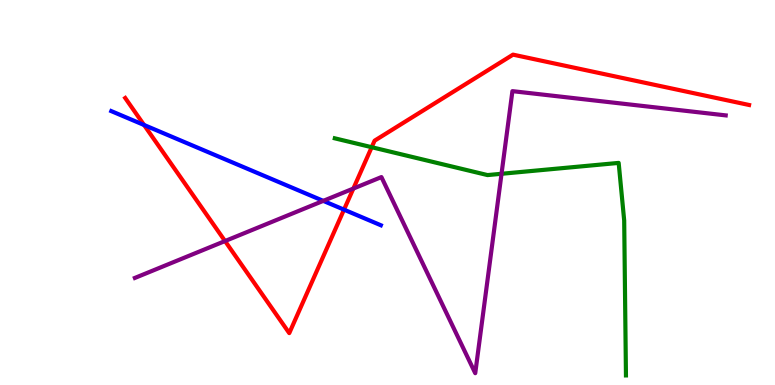[{'lines': ['blue', 'red'], 'intersections': [{'x': 1.86, 'y': 6.75}, {'x': 4.44, 'y': 4.55}]}, {'lines': ['green', 'red'], 'intersections': [{'x': 4.8, 'y': 6.18}]}, {'lines': ['purple', 'red'], 'intersections': [{'x': 2.9, 'y': 3.74}, {'x': 4.56, 'y': 5.1}]}, {'lines': ['blue', 'green'], 'intersections': []}, {'lines': ['blue', 'purple'], 'intersections': [{'x': 4.17, 'y': 4.78}]}, {'lines': ['green', 'purple'], 'intersections': [{'x': 6.47, 'y': 5.49}]}]